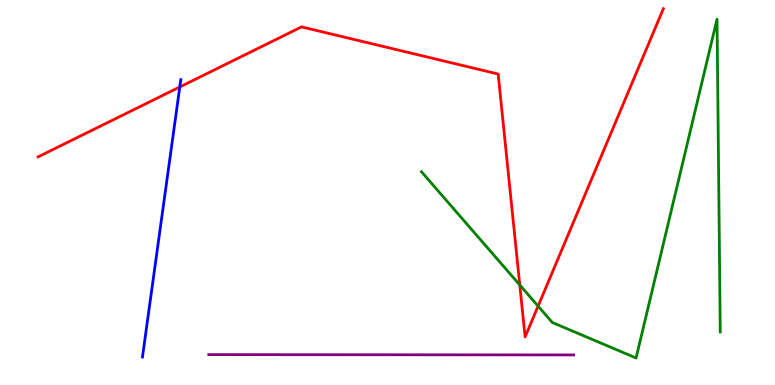[{'lines': ['blue', 'red'], 'intersections': [{'x': 2.32, 'y': 7.74}]}, {'lines': ['green', 'red'], 'intersections': [{'x': 6.71, 'y': 2.6}, {'x': 6.94, 'y': 2.05}]}, {'lines': ['purple', 'red'], 'intersections': []}, {'lines': ['blue', 'green'], 'intersections': []}, {'lines': ['blue', 'purple'], 'intersections': []}, {'lines': ['green', 'purple'], 'intersections': []}]